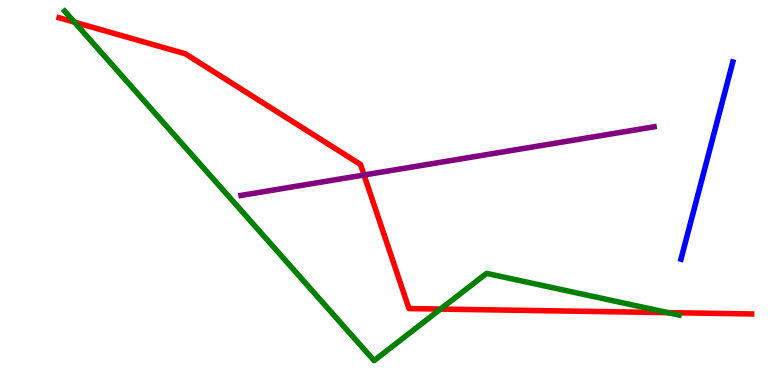[{'lines': ['blue', 'red'], 'intersections': []}, {'lines': ['green', 'red'], 'intersections': [{'x': 0.96, 'y': 9.43}, {'x': 5.68, 'y': 1.97}, {'x': 8.62, 'y': 1.88}]}, {'lines': ['purple', 'red'], 'intersections': [{'x': 4.7, 'y': 5.45}]}, {'lines': ['blue', 'green'], 'intersections': []}, {'lines': ['blue', 'purple'], 'intersections': []}, {'lines': ['green', 'purple'], 'intersections': []}]